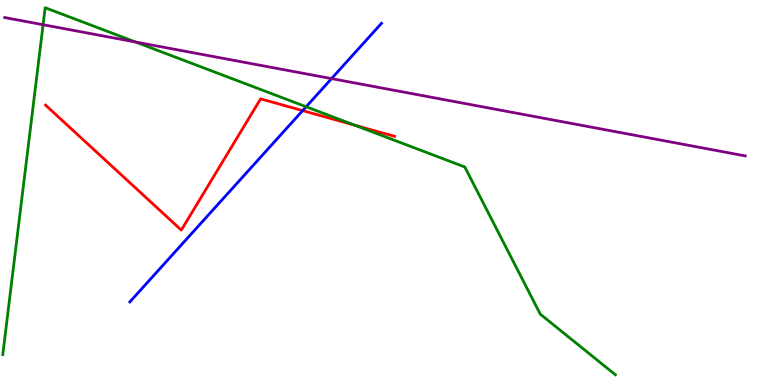[{'lines': ['blue', 'red'], 'intersections': [{'x': 3.91, 'y': 7.13}]}, {'lines': ['green', 'red'], 'intersections': [{'x': 4.58, 'y': 6.75}]}, {'lines': ['purple', 'red'], 'intersections': []}, {'lines': ['blue', 'green'], 'intersections': [{'x': 3.95, 'y': 7.23}]}, {'lines': ['blue', 'purple'], 'intersections': [{'x': 4.28, 'y': 7.96}]}, {'lines': ['green', 'purple'], 'intersections': [{'x': 0.556, 'y': 9.36}, {'x': 1.75, 'y': 8.91}]}]